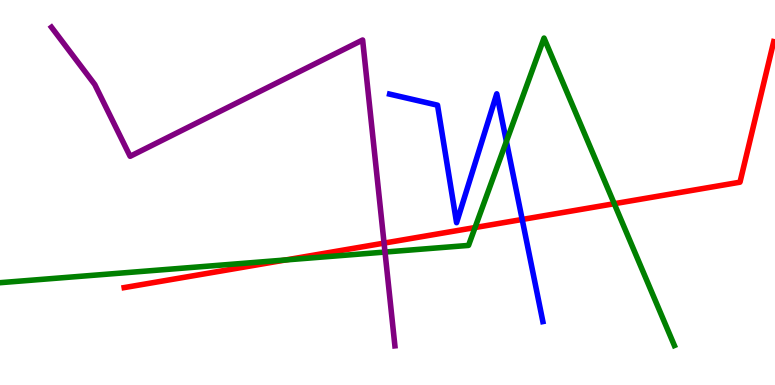[{'lines': ['blue', 'red'], 'intersections': [{'x': 6.74, 'y': 4.3}]}, {'lines': ['green', 'red'], 'intersections': [{'x': 3.69, 'y': 3.25}, {'x': 6.13, 'y': 4.09}, {'x': 7.93, 'y': 4.71}]}, {'lines': ['purple', 'red'], 'intersections': [{'x': 4.96, 'y': 3.69}]}, {'lines': ['blue', 'green'], 'intersections': [{'x': 6.53, 'y': 6.33}]}, {'lines': ['blue', 'purple'], 'intersections': []}, {'lines': ['green', 'purple'], 'intersections': [{'x': 4.97, 'y': 3.45}]}]